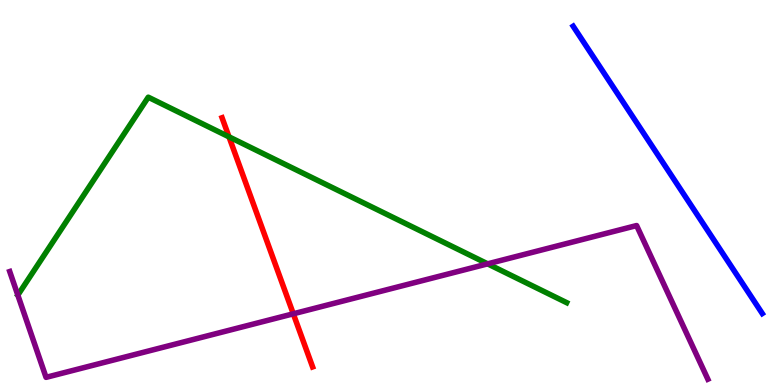[{'lines': ['blue', 'red'], 'intersections': []}, {'lines': ['green', 'red'], 'intersections': [{'x': 2.95, 'y': 6.45}]}, {'lines': ['purple', 'red'], 'intersections': [{'x': 3.78, 'y': 1.85}]}, {'lines': ['blue', 'green'], 'intersections': []}, {'lines': ['blue', 'purple'], 'intersections': []}, {'lines': ['green', 'purple'], 'intersections': [{'x': 6.29, 'y': 3.15}]}]